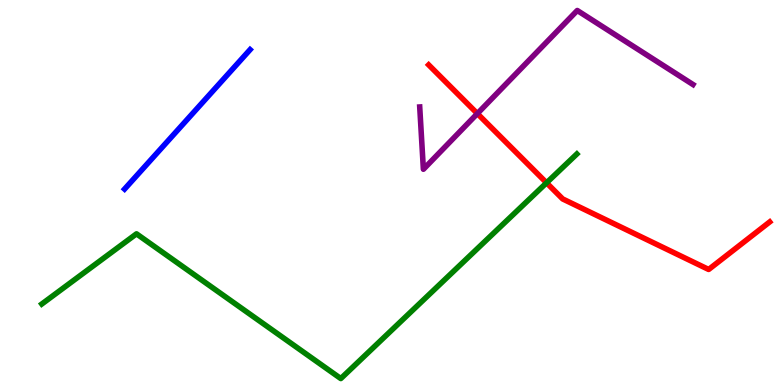[{'lines': ['blue', 'red'], 'intersections': []}, {'lines': ['green', 'red'], 'intersections': [{'x': 7.05, 'y': 5.25}]}, {'lines': ['purple', 'red'], 'intersections': [{'x': 6.16, 'y': 7.05}]}, {'lines': ['blue', 'green'], 'intersections': []}, {'lines': ['blue', 'purple'], 'intersections': []}, {'lines': ['green', 'purple'], 'intersections': []}]